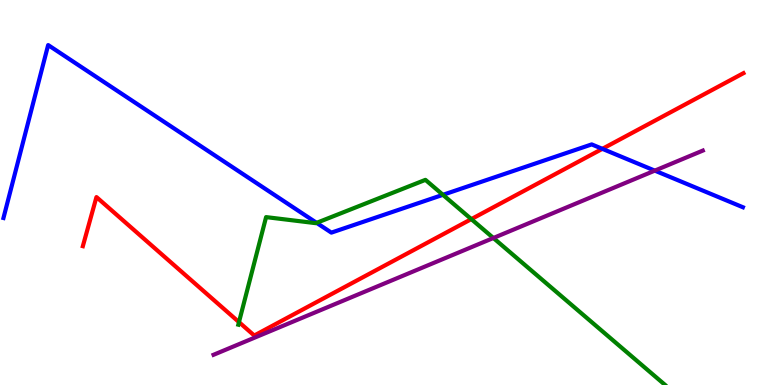[{'lines': ['blue', 'red'], 'intersections': [{'x': 7.77, 'y': 6.13}]}, {'lines': ['green', 'red'], 'intersections': [{'x': 3.08, 'y': 1.63}, {'x': 6.08, 'y': 4.31}]}, {'lines': ['purple', 'red'], 'intersections': []}, {'lines': ['blue', 'green'], 'intersections': [{'x': 4.09, 'y': 4.21}, {'x': 5.72, 'y': 4.94}]}, {'lines': ['blue', 'purple'], 'intersections': [{'x': 8.45, 'y': 5.57}]}, {'lines': ['green', 'purple'], 'intersections': [{'x': 6.37, 'y': 3.82}]}]